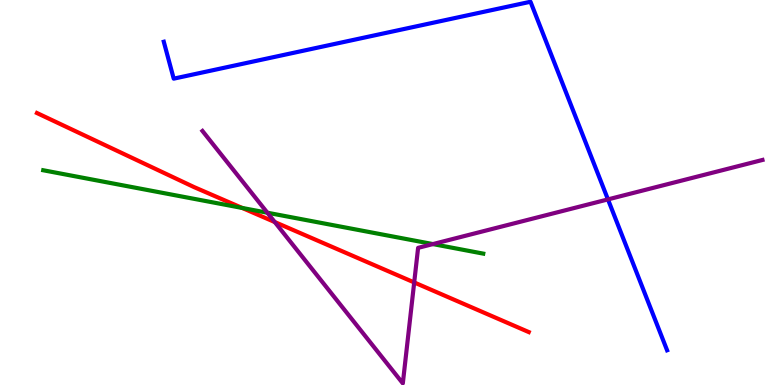[{'lines': ['blue', 'red'], 'intersections': []}, {'lines': ['green', 'red'], 'intersections': [{'x': 3.13, 'y': 4.6}]}, {'lines': ['purple', 'red'], 'intersections': [{'x': 3.55, 'y': 4.23}, {'x': 5.34, 'y': 2.66}]}, {'lines': ['blue', 'green'], 'intersections': []}, {'lines': ['blue', 'purple'], 'intersections': [{'x': 7.84, 'y': 4.82}]}, {'lines': ['green', 'purple'], 'intersections': [{'x': 3.45, 'y': 4.47}, {'x': 5.59, 'y': 3.66}]}]